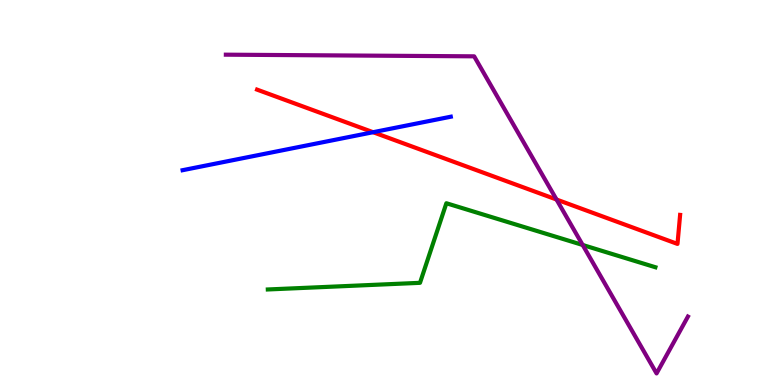[{'lines': ['blue', 'red'], 'intersections': [{'x': 4.81, 'y': 6.57}]}, {'lines': ['green', 'red'], 'intersections': []}, {'lines': ['purple', 'red'], 'intersections': [{'x': 7.18, 'y': 4.82}]}, {'lines': ['blue', 'green'], 'intersections': []}, {'lines': ['blue', 'purple'], 'intersections': []}, {'lines': ['green', 'purple'], 'intersections': [{'x': 7.52, 'y': 3.64}]}]